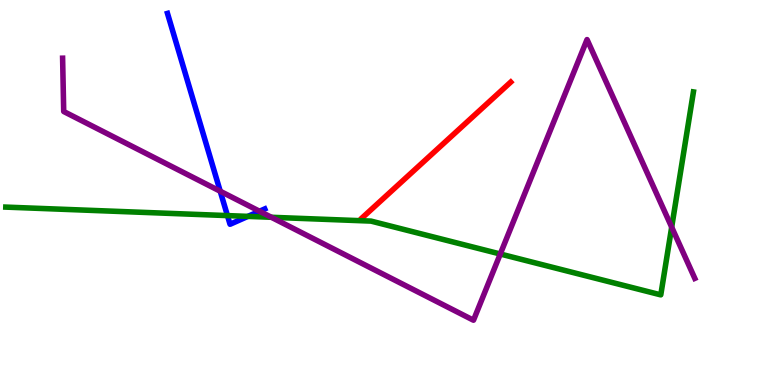[{'lines': ['blue', 'red'], 'intersections': []}, {'lines': ['green', 'red'], 'intersections': []}, {'lines': ['purple', 'red'], 'intersections': []}, {'lines': ['blue', 'green'], 'intersections': [{'x': 2.93, 'y': 4.4}, {'x': 3.2, 'y': 4.38}]}, {'lines': ['blue', 'purple'], 'intersections': [{'x': 2.84, 'y': 5.03}, {'x': 3.35, 'y': 4.51}]}, {'lines': ['green', 'purple'], 'intersections': [{'x': 3.5, 'y': 4.36}, {'x': 6.46, 'y': 3.4}, {'x': 8.67, 'y': 4.1}]}]